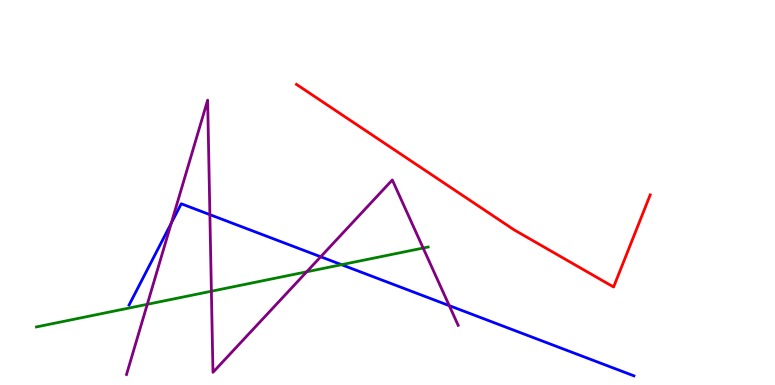[{'lines': ['blue', 'red'], 'intersections': []}, {'lines': ['green', 'red'], 'intersections': []}, {'lines': ['purple', 'red'], 'intersections': []}, {'lines': ['blue', 'green'], 'intersections': [{'x': 4.41, 'y': 3.12}]}, {'lines': ['blue', 'purple'], 'intersections': [{'x': 2.21, 'y': 4.2}, {'x': 2.71, 'y': 4.42}, {'x': 4.14, 'y': 3.33}, {'x': 5.8, 'y': 2.06}]}, {'lines': ['green', 'purple'], 'intersections': [{'x': 1.9, 'y': 2.1}, {'x': 2.73, 'y': 2.44}, {'x': 3.96, 'y': 2.94}, {'x': 5.46, 'y': 3.56}]}]